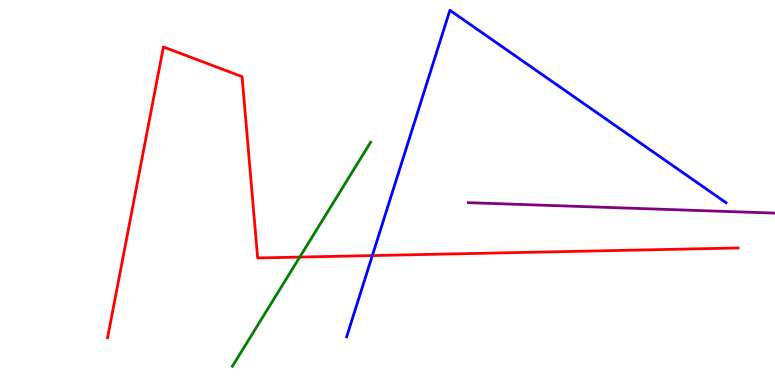[{'lines': ['blue', 'red'], 'intersections': [{'x': 4.8, 'y': 3.36}]}, {'lines': ['green', 'red'], 'intersections': [{'x': 3.87, 'y': 3.32}]}, {'lines': ['purple', 'red'], 'intersections': []}, {'lines': ['blue', 'green'], 'intersections': []}, {'lines': ['blue', 'purple'], 'intersections': []}, {'lines': ['green', 'purple'], 'intersections': []}]